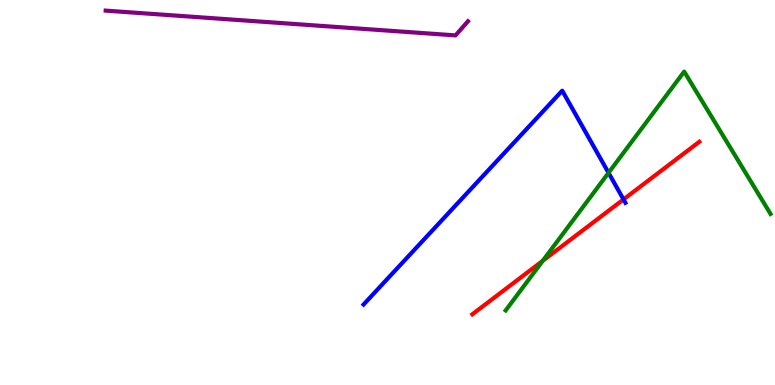[{'lines': ['blue', 'red'], 'intersections': [{'x': 8.05, 'y': 4.82}]}, {'lines': ['green', 'red'], 'intersections': [{'x': 7.0, 'y': 3.23}]}, {'lines': ['purple', 'red'], 'intersections': []}, {'lines': ['blue', 'green'], 'intersections': [{'x': 7.85, 'y': 5.51}]}, {'lines': ['blue', 'purple'], 'intersections': []}, {'lines': ['green', 'purple'], 'intersections': []}]